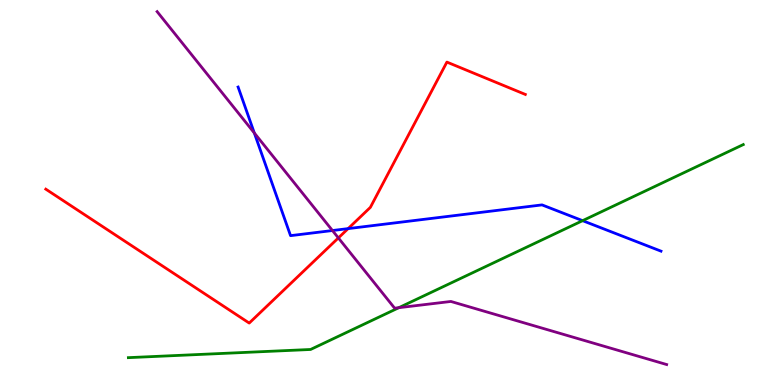[{'lines': ['blue', 'red'], 'intersections': [{'x': 4.49, 'y': 4.06}]}, {'lines': ['green', 'red'], 'intersections': []}, {'lines': ['purple', 'red'], 'intersections': [{'x': 4.37, 'y': 3.82}]}, {'lines': ['blue', 'green'], 'intersections': [{'x': 7.52, 'y': 4.27}]}, {'lines': ['blue', 'purple'], 'intersections': [{'x': 3.28, 'y': 6.55}, {'x': 4.29, 'y': 4.01}]}, {'lines': ['green', 'purple'], 'intersections': [{'x': 5.15, 'y': 2.01}]}]